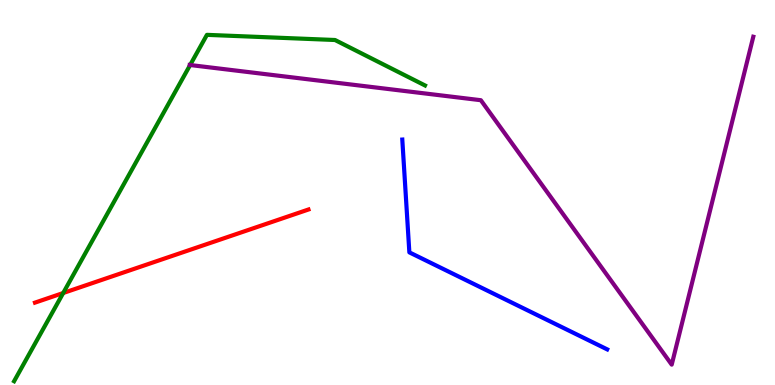[{'lines': ['blue', 'red'], 'intersections': []}, {'lines': ['green', 'red'], 'intersections': [{'x': 0.816, 'y': 2.39}]}, {'lines': ['purple', 'red'], 'intersections': []}, {'lines': ['blue', 'green'], 'intersections': []}, {'lines': ['blue', 'purple'], 'intersections': []}, {'lines': ['green', 'purple'], 'intersections': [{'x': 2.45, 'y': 8.31}]}]